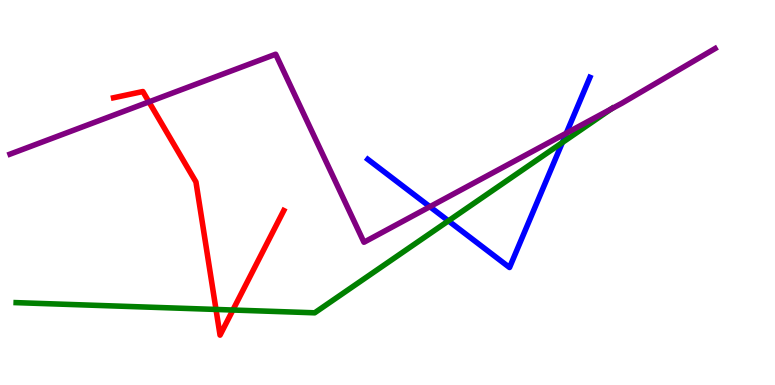[{'lines': ['blue', 'red'], 'intersections': []}, {'lines': ['green', 'red'], 'intersections': [{'x': 2.79, 'y': 1.96}, {'x': 3.01, 'y': 1.95}]}, {'lines': ['purple', 'red'], 'intersections': [{'x': 1.92, 'y': 7.35}]}, {'lines': ['blue', 'green'], 'intersections': [{'x': 5.79, 'y': 4.26}, {'x': 7.26, 'y': 6.3}]}, {'lines': ['blue', 'purple'], 'intersections': [{'x': 5.55, 'y': 4.63}, {'x': 7.31, 'y': 6.54}]}, {'lines': ['green', 'purple'], 'intersections': [{'x': 7.89, 'y': 7.17}]}]